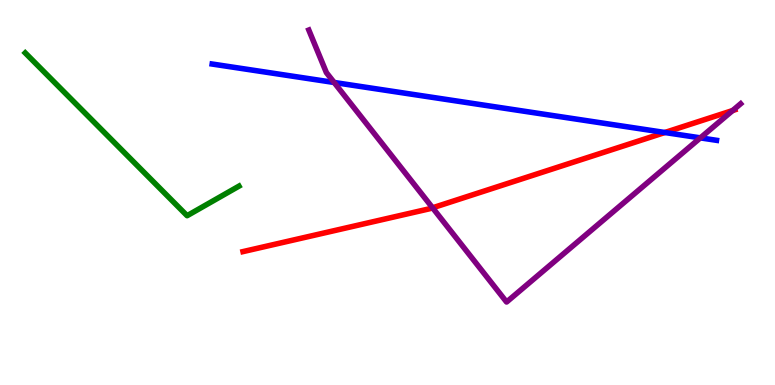[{'lines': ['blue', 'red'], 'intersections': [{'x': 8.58, 'y': 6.56}]}, {'lines': ['green', 'red'], 'intersections': []}, {'lines': ['purple', 'red'], 'intersections': [{'x': 5.58, 'y': 4.6}, {'x': 9.45, 'y': 7.13}]}, {'lines': ['blue', 'green'], 'intersections': []}, {'lines': ['blue', 'purple'], 'intersections': [{'x': 4.31, 'y': 7.86}, {'x': 9.04, 'y': 6.42}]}, {'lines': ['green', 'purple'], 'intersections': []}]